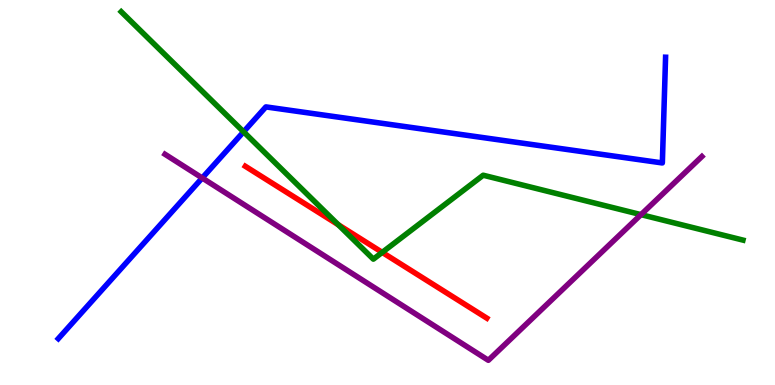[{'lines': ['blue', 'red'], 'intersections': []}, {'lines': ['green', 'red'], 'intersections': [{'x': 4.37, 'y': 4.16}, {'x': 4.93, 'y': 3.44}]}, {'lines': ['purple', 'red'], 'intersections': []}, {'lines': ['blue', 'green'], 'intersections': [{'x': 3.14, 'y': 6.58}]}, {'lines': ['blue', 'purple'], 'intersections': [{'x': 2.61, 'y': 5.38}]}, {'lines': ['green', 'purple'], 'intersections': [{'x': 8.27, 'y': 4.43}]}]